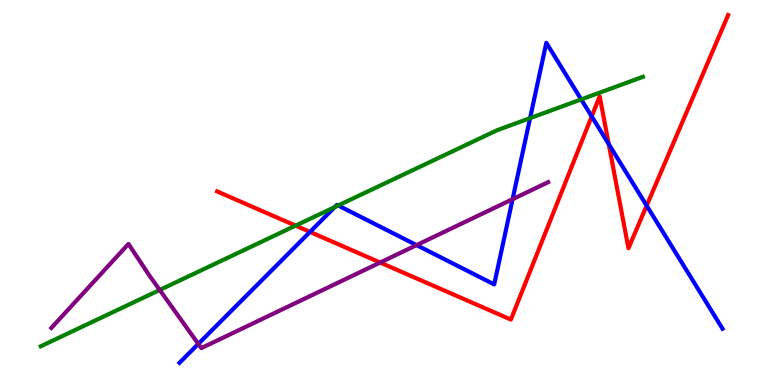[{'lines': ['blue', 'red'], 'intersections': [{'x': 4.0, 'y': 3.98}, {'x': 7.63, 'y': 6.98}, {'x': 7.85, 'y': 6.26}, {'x': 8.34, 'y': 4.66}]}, {'lines': ['green', 'red'], 'intersections': [{'x': 3.81, 'y': 4.14}]}, {'lines': ['purple', 'red'], 'intersections': [{'x': 4.91, 'y': 3.18}]}, {'lines': ['blue', 'green'], 'intersections': [{'x': 4.32, 'y': 4.62}, {'x': 4.36, 'y': 4.66}, {'x': 6.84, 'y': 6.93}, {'x': 7.5, 'y': 7.42}]}, {'lines': ['blue', 'purple'], 'intersections': [{'x': 2.56, 'y': 1.07}, {'x': 5.38, 'y': 3.63}, {'x': 6.61, 'y': 4.83}]}, {'lines': ['green', 'purple'], 'intersections': [{'x': 2.06, 'y': 2.47}]}]